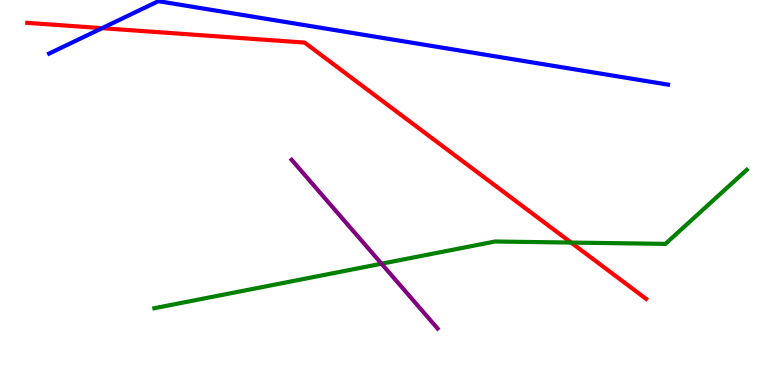[{'lines': ['blue', 'red'], 'intersections': [{'x': 1.32, 'y': 9.27}]}, {'lines': ['green', 'red'], 'intersections': [{'x': 7.37, 'y': 3.7}]}, {'lines': ['purple', 'red'], 'intersections': []}, {'lines': ['blue', 'green'], 'intersections': []}, {'lines': ['blue', 'purple'], 'intersections': []}, {'lines': ['green', 'purple'], 'intersections': [{'x': 4.92, 'y': 3.15}]}]